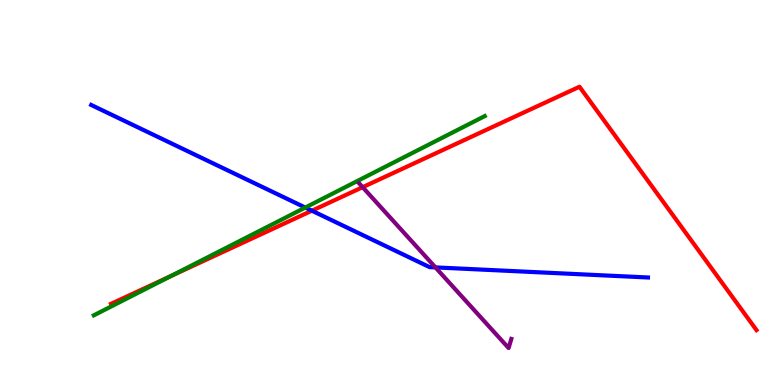[{'lines': ['blue', 'red'], 'intersections': [{'x': 4.02, 'y': 4.53}]}, {'lines': ['green', 'red'], 'intersections': [{'x': 2.2, 'y': 2.82}]}, {'lines': ['purple', 'red'], 'intersections': [{'x': 4.68, 'y': 5.14}]}, {'lines': ['blue', 'green'], 'intersections': [{'x': 3.94, 'y': 4.61}]}, {'lines': ['blue', 'purple'], 'intersections': [{'x': 5.62, 'y': 3.05}]}, {'lines': ['green', 'purple'], 'intersections': []}]